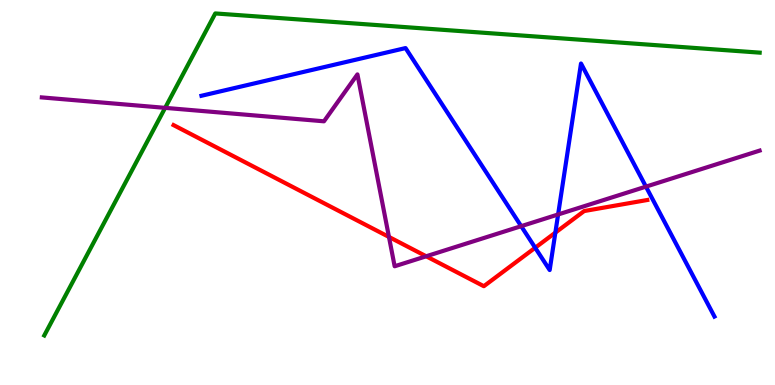[{'lines': ['blue', 'red'], 'intersections': [{'x': 6.91, 'y': 3.57}, {'x': 7.17, 'y': 3.96}]}, {'lines': ['green', 'red'], 'intersections': []}, {'lines': ['purple', 'red'], 'intersections': [{'x': 5.02, 'y': 3.85}, {'x': 5.5, 'y': 3.34}]}, {'lines': ['blue', 'green'], 'intersections': []}, {'lines': ['blue', 'purple'], 'intersections': [{'x': 6.73, 'y': 4.13}, {'x': 7.2, 'y': 4.43}, {'x': 8.33, 'y': 5.15}]}, {'lines': ['green', 'purple'], 'intersections': [{'x': 2.13, 'y': 7.2}]}]